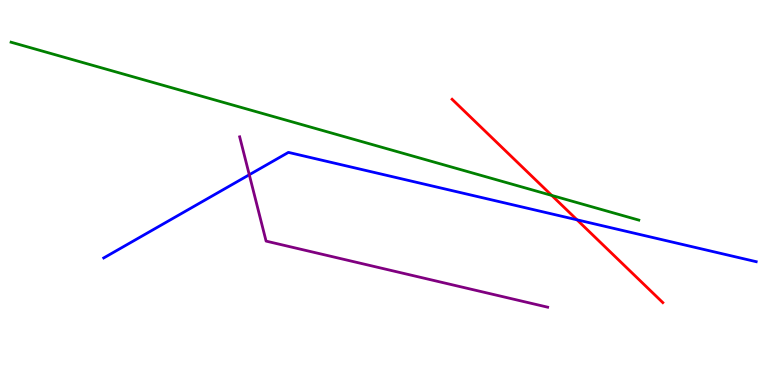[{'lines': ['blue', 'red'], 'intersections': [{'x': 7.45, 'y': 4.29}]}, {'lines': ['green', 'red'], 'intersections': [{'x': 7.12, 'y': 4.92}]}, {'lines': ['purple', 'red'], 'intersections': []}, {'lines': ['blue', 'green'], 'intersections': []}, {'lines': ['blue', 'purple'], 'intersections': [{'x': 3.22, 'y': 5.46}]}, {'lines': ['green', 'purple'], 'intersections': []}]